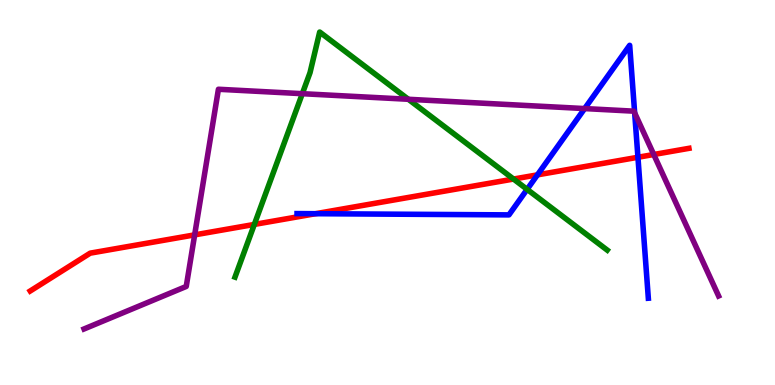[{'lines': ['blue', 'red'], 'intersections': [{'x': 4.07, 'y': 4.45}, {'x': 6.93, 'y': 5.46}, {'x': 8.23, 'y': 5.92}]}, {'lines': ['green', 'red'], 'intersections': [{'x': 3.28, 'y': 4.17}, {'x': 6.63, 'y': 5.35}]}, {'lines': ['purple', 'red'], 'intersections': [{'x': 2.51, 'y': 3.9}, {'x': 8.44, 'y': 5.99}]}, {'lines': ['blue', 'green'], 'intersections': [{'x': 6.8, 'y': 5.08}]}, {'lines': ['blue', 'purple'], 'intersections': [{'x': 7.54, 'y': 7.18}, {'x': 8.19, 'y': 7.07}]}, {'lines': ['green', 'purple'], 'intersections': [{'x': 3.9, 'y': 7.57}, {'x': 5.27, 'y': 7.42}]}]